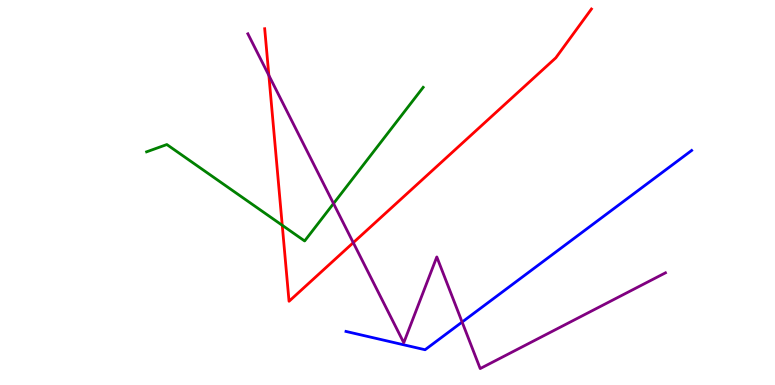[{'lines': ['blue', 'red'], 'intersections': []}, {'lines': ['green', 'red'], 'intersections': [{'x': 3.64, 'y': 4.15}]}, {'lines': ['purple', 'red'], 'intersections': [{'x': 3.47, 'y': 8.04}, {'x': 4.56, 'y': 3.7}]}, {'lines': ['blue', 'green'], 'intersections': []}, {'lines': ['blue', 'purple'], 'intersections': [{'x': 5.96, 'y': 1.64}]}, {'lines': ['green', 'purple'], 'intersections': [{'x': 4.3, 'y': 4.71}]}]